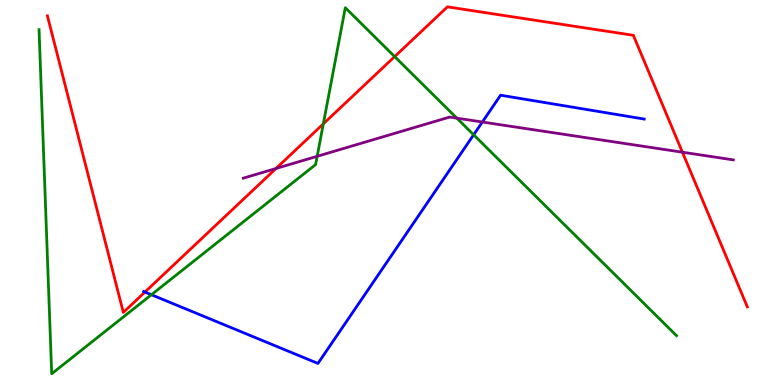[{'lines': ['blue', 'red'], 'intersections': [{'x': 1.87, 'y': 2.41}]}, {'lines': ['green', 'red'], 'intersections': [{'x': 4.17, 'y': 6.78}, {'x': 5.09, 'y': 8.53}]}, {'lines': ['purple', 'red'], 'intersections': [{'x': 3.56, 'y': 5.62}, {'x': 8.81, 'y': 6.05}]}, {'lines': ['blue', 'green'], 'intersections': [{'x': 1.95, 'y': 2.34}, {'x': 6.11, 'y': 6.5}]}, {'lines': ['blue', 'purple'], 'intersections': [{'x': 6.22, 'y': 6.83}]}, {'lines': ['green', 'purple'], 'intersections': [{'x': 4.09, 'y': 5.94}, {'x': 5.89, 'y': 6.93}]}]